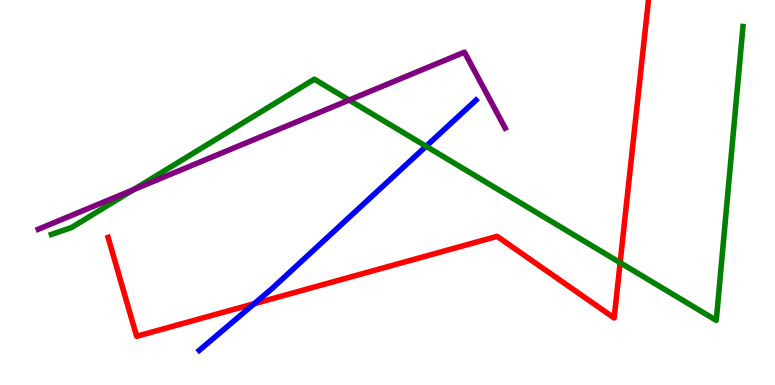[{'lines': ['blue', 'red'], 'intersections': [{'x': 3.28, 'y': 2.11}]}, {'lines': ['green', 'red'], 'intersections': [{'x': 8.0, 'y': 3.18}]}, {'lines': ['purple', 'red'], 'intersections': []}, {'lines': ['blue', 'green'], 'intersections': [{'x': 5.5, 'y': 6.2}]}, {'lines': ['blue', 'purple'], 'intersections': []}, {'lines': ['green', 'purple'], 'intersections': [{'x': 1.72, 'y': 5.07}, {'x': 4.5, 'y': 7.4}]}]